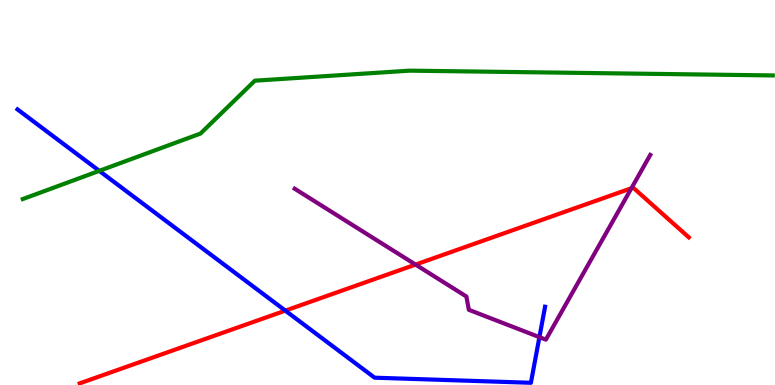[{'lines': ['blue', 'red'], 'intersections': [{'x': 3.68, 'y': 1.93}]}, {'lines': ['green', 'red'], 'intersections': []}, {'lines': ['purple', 'red'], 'intersections': [{'x': 5.36, 'y': 3.13}, {'x': 8.15, 'y': 5.11}]}, {'lines': ['blue', 'green'], 'intersections': [{'x': 1.28, 'y': 5.56}]}, {'lines': ['blue', 'purple'], 'intersections': [{'x': 6.96, 'y': 1.24}]}, {'lines': ['green', 'purple'], 'intersections': []}]